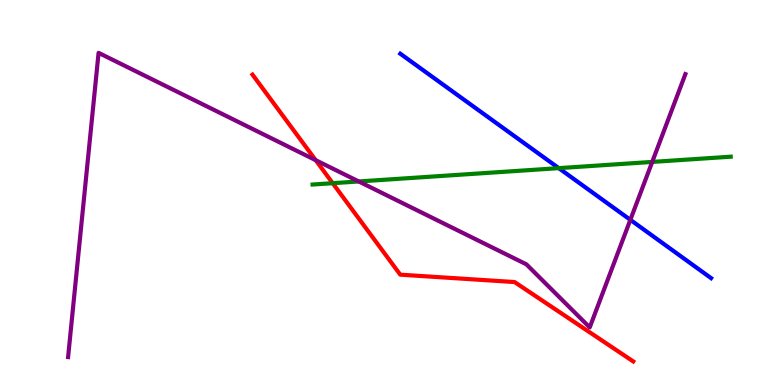[{'lines': ['blue', 'red'], 'intersections': []}, {'lines': ['green', 'red'], 'intersections': [{'x': 4.29, 'y': 5.24}]}, {'lines': ['purple', 'red'], 'intersections': [{'x': 4.07, 'y': 5.84}]}, {'lines': ['blue', 'green'], 'intersections': [{'x': 7.21, 'y': 5.63}]}, {'lines': ['blue', 'purple'], 'intersections': [{'x': 8.13, 'y': 4.29}]}, {'lines': ['green', 'purple'], 'intersections': [{'x': 4.63, 'y': 5.29}, {'x': 8.42, 'y': 5.79}]}]